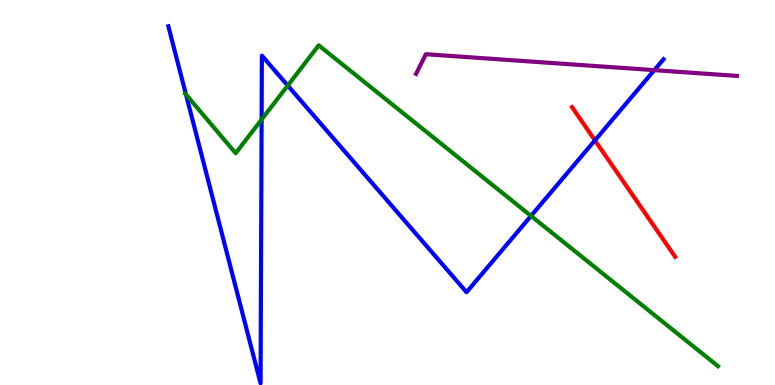[{'lines': ['blue', 'red'], 'intersections': [{'x': 7.68, 'y': 6.35}]}, {'lines': ['green', 'red'], 'intersections': []}, {'lines': ['purple', 'red'], 'intersections': []}, {'lines': ['blue', 'green'], 'intersections': [{'x': 2.4, 'y': 7.55}, {'x': 3.38, 'y': 6.9}, {'x': 3.71, 'y': 7.78}, {'x': 6.85, 'y': 4.39}]}, {'lines': ['blue', 'purple'], 'intersections': [{'x': 8.44, 'y': 8.18}]}, {'lines': ['green', 'purple'], 'intersections': []}]